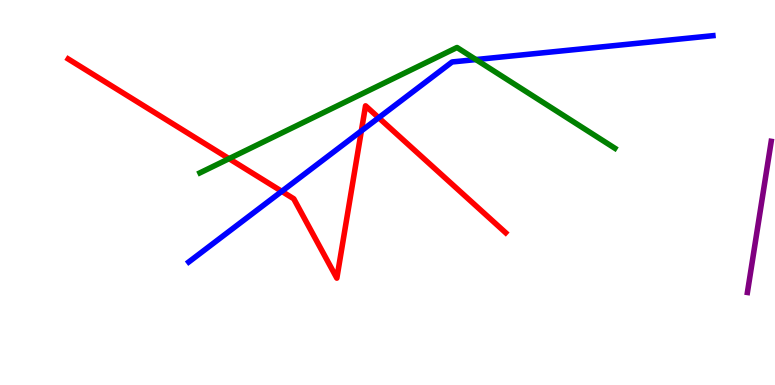[{'lines': ['blue', 'red'], 'intersections': [{'x': 3.64, 'y': 5.03}, {'x': 4.66, 'y': 6.6}, {'x': 4.89, 'y': 6.94}]}, {'lines': ['green', 'red'], 'intersections': [{'x': 2.96, 'y': 5.88}]}, {'lines': ['purple', 'red'], 'intersections': []}, {'lines': ['blue', 'green'], 'intersections': [{'x': 6.14, 'y': 8.45}]}, {'lines': ['blue', 'purple'], 'intersections': []}, {'lines': ['green', 'purple'], 'intersections': []}]